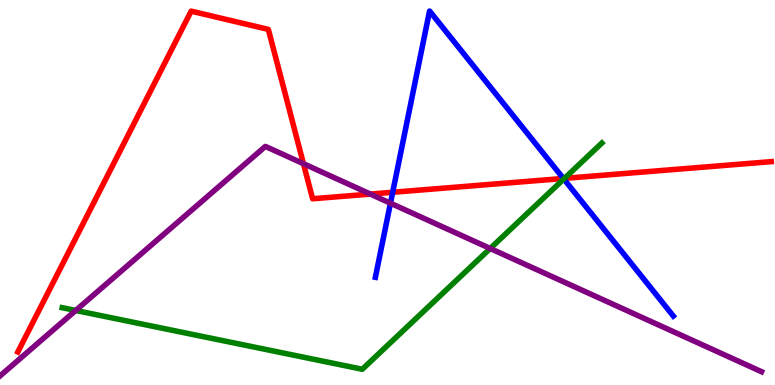[{'lines': ['blue', 'red'], 'intersections': [{'x': 5.07, 'y': 5.01}, {'x': 7.27, 'y': 5.36}]}, {'lines': ['green', 'red'], 'intersections': [{'x': 7.28, 'y': 5.37}]}, {'lines': ['purple', 'red'], 'intersections': [{'x': 3.92, 'y': 5.75}, {'x': 4.78, 'y': 4.96}]}, {'lines': ['blue', 'green'], 'intersections': [{'x': 7.27, 'y': 5.35}]}, {'lines': ['blue', 'purple'], 'intersections': [{'x': 5.04, 'y': 4.72}]}, {'lines': ['green', 'purple'], 'intersections': [{'x': 0.977, 'y': 1.94}, {'x': 6.33, 'y': 3.55}]}]